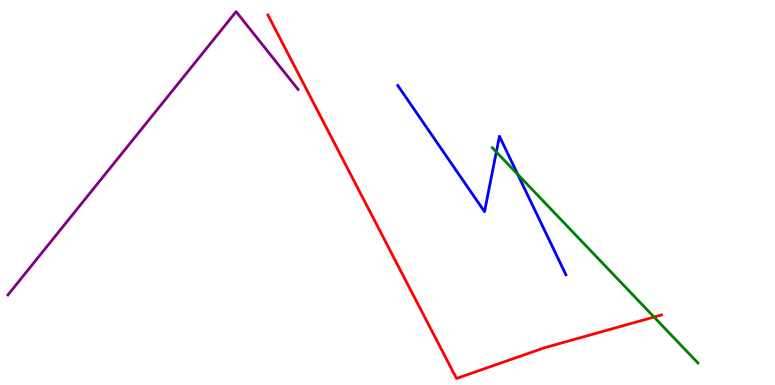[{'lines': ['blue', 'red'], 'intersections': []}, {'lines': ['green', 'red'], 'intersections': [{'x': 8.44, 'y': 1.76}]}, {'lines': ['purple', 'red'], 'intersections': []}, {'lines': ['blue', 'green'], 'intersections': [{'x': 6.4, 'y': 6.05}, {'x': 6.68, 'y': 5.47}]}, {'lines': ['blue', 'purple'], 'intersections': []}, {'lines': ['green', 'purple'], 'intersections': []}]